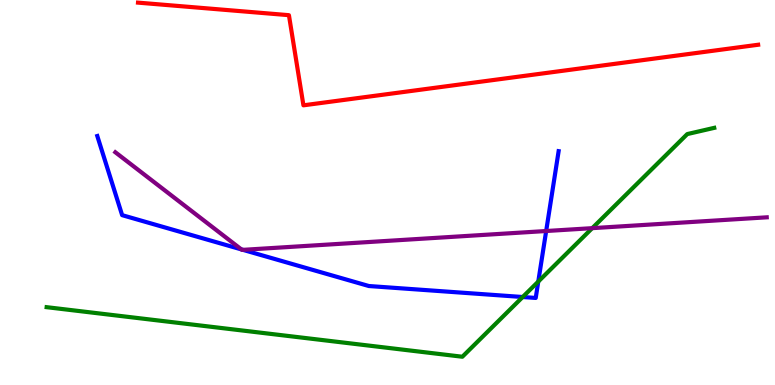[{'lines': ['blue', 'red'], 'intersections': []}, {'lines': ['green', 'red'], 'intersections': []}, {'lines': ['purple', 'red'], 'intersections': []}, {'lines': ['blue', 'green'], 'intersections': [{'x': 6.74, 'y': 2.29}, {'x': 6.95, 'y': 2.69}]}, {'lines': ['blue', 'purple'], 'intersections': [{'x': 3.11, 'y': 3.52}, {'x': 3.13, 'y': 3.51}, {'x': 7.05, 'y': 4.0}]}, {'lines': ['green', 'purple'], 'intersections': [{'x': 7.64, 'y': 4.07}]}]